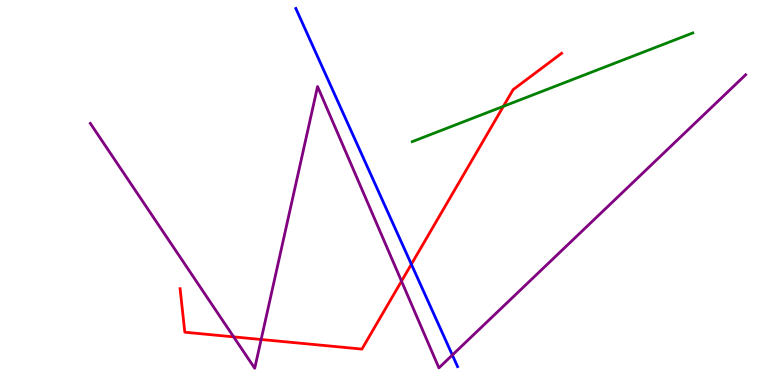[{'lines': ['blue', 'red'], 'intersections': [{'x': 5.31, 'y': 3.14}]}, {'lines': ['green', 'red'], 'intersections': [{'x': 6.5, 'y': 7.24}]}, {'lines': ['purple', 'red'], 'intersections': [{'x': 3.01, 'y': 1.25}, {'x': 3.37, 'y': 1.18}, {'x': 5.18, 'y': 2.7}]}, {'lines': ['blue', 'green'], 'intersections': []}, {'lines': ['blue', 'purple'], 'intersections': [{'x': 5.84, 'y': 0.778}]}, {'lines': ['green', 'purple'], 'intersections': []}]